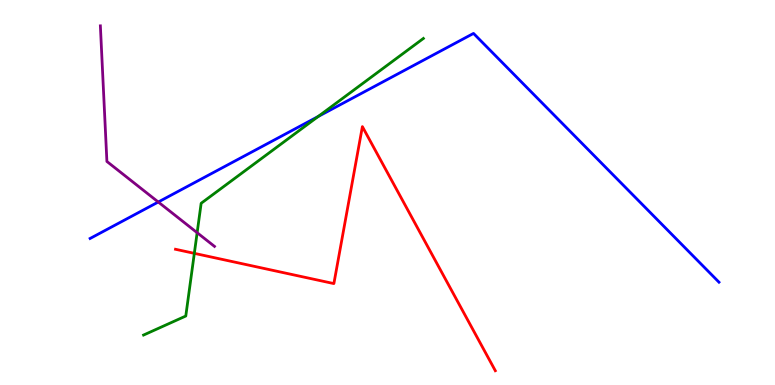[{'lines': ['blue', 'red'], 'intersections': []}, {'lines': ['green', 'red'], 'intersections': [{'x': 2.51, 'y': 3.42}]}, {'lines': ['purple', 'red'], 'intersections': []}, {'lines': ['blue', 'green'], 'intersections': [{'x': 4.1, 'y': 6.97}]}, {'lines': ['blue', 'purple'], 'intersections': [{'x': 2.04, 'y': 4.75}]}, {'lines': ['green', 'purple'], 'intersections': [{'x': 2.54, 'y': 3.96}]}]